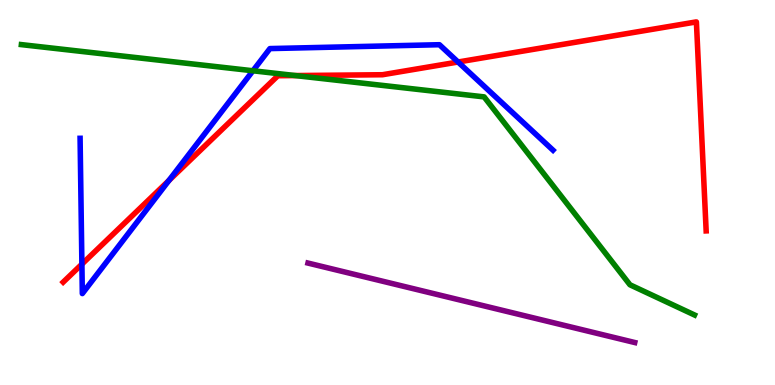[{'lines': ['blue', 'red'], 'intersections': [{'x': 1.06, 'y': 3.14}, {'x': 2.18, 'y': 5.31}, {'x': 5.91, 'y': 8.39}]}, {'lines': ['green', 'red'], 'intersections': [{'x': 3.81, 'y': 8.04}]}, {'lines': ['purple', 'red'], 'intersections': []}, {'lines': ['blue', 'green'], 'intersections': [{'x': 3.26, 'y': 8.16}]}, {'lines': ['blue', 'purple'], 'intersections': []}, {'lines': ['green', 'purple'], 'intersections': []}]